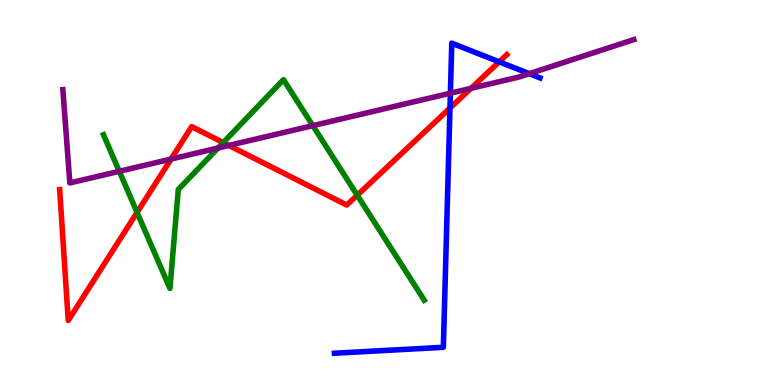[{'lines': ['blue', 'red'], 'intersections': [{'x': 5.81, 'y': 7.19}, {'x': 6.44, 'y': 8.39}]}, {'lines': ['green', 'red'], 'intersections': [{'x': 1.77, 'y': 4.48}, {'x': 2.88, 'y': 6.3}, {'x': 4.61, 'y': 4.93}]}, {'lines': ['purple', 'red'], 'intersections': [{'x': 2.21, 'y': 5.87}, {'x': 2.95, 'y': 6.22}, {'x': 6.08, 'y': 7.71}]}, {'lines': ['blue', 'green'], 'intersections': []}, {'lines': ['blue', 'purple'], 'intersections': [{'x': 5.81, 'y': 7.58}, {'x': 6.83, 'y': 8.09}]}, {'lines': ['green', 'purple'], 'intersections': [{'x': 1.54, 'y': 5.55}, {'x': 2.81, 'y': 6.16}, {'x': 4.04, 'y': 6.74}]}]